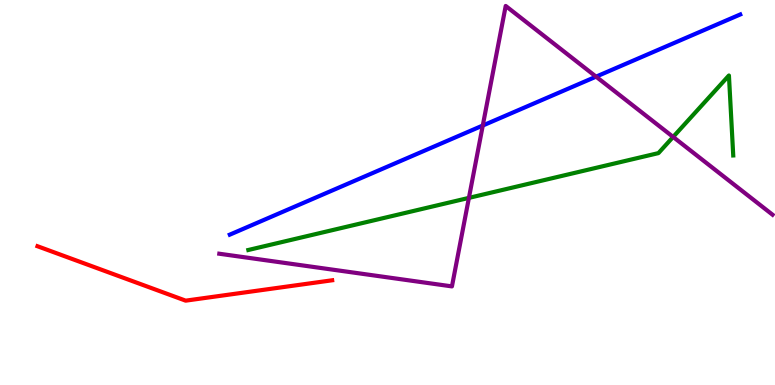[{'lines': ['blue', 'red'], 'intersections': []}, {'lines': ['green', 'red'], 'intersections': []}, {'lines': ['purple', 'red'], 'intersections': []}, {'lines': ['blue', 'green'], 'intersections': []}, {'lines': ['blue', 'purple'], 'intersections': [{'x': 6.23, 'y': 6.74}, {'x': 7.69, 'y': 8.01}]}, {'lines': ['green', 'purple'], 'intersections': [{'x': 6.05, 'y': 4.86}, {'x': 8.69, 'y': 6.44}]}]